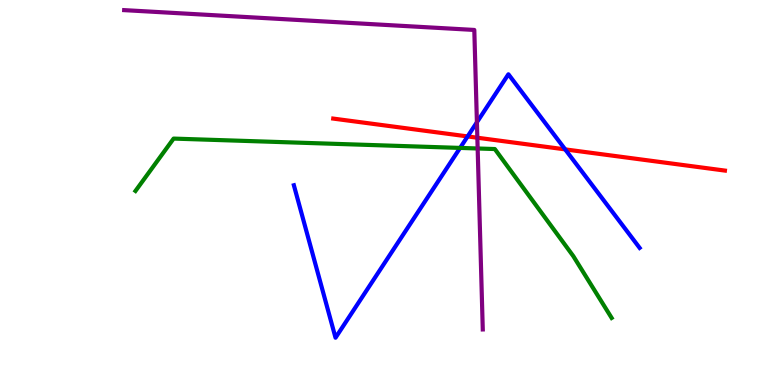[{'lines': ['blue', 'red'], 'intersections': [{'x': 6.03, 'y': 6.46}, {'x': 7.29, 'y': 6.12}]}, {'lines': ['green', 'red'], 'intersections': []}, {'lines': ['purple', 'red'], 'intersections': [{'x': 6.16, 'y': 6.42}]}, {'lines': ['blue', 'green'], 'intersections': [{'x': 5.94, 'y': 6.16}]}, {'lines': ['blue', 'purple'], 'intersections': [{'x': 6.15, 'y': 6.82}]}, {'lines': ['green', 'purple'], 'intersections': [{'x': 6.16, 'y': 6.14}]}]